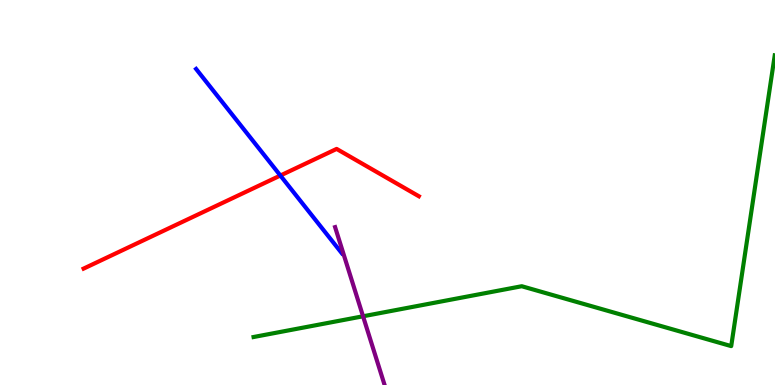[{'lines': ['blue', 'red'], 'intersections': [{'x': 3.62, 'y': 5.44}]}, {'lines': ['green', 'red'], 'intersections': []}, {'lines': ['purple', 'red'], 'intersections': []}, {'lines': ['blue', 'green'], 'intersections': []}, {'lines': ['blue', 'purple'], 'intersections': []}, {'lines': ['green', 'purple'], 'intersections': [{'x': 4.68, 'y': 1.78}]}]